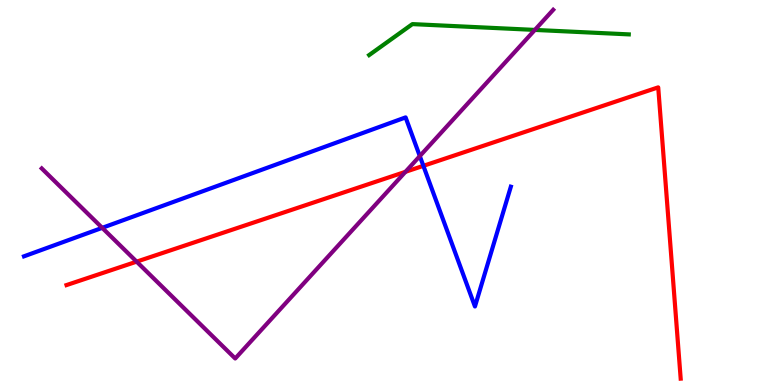[{'lines': ['blue', 'red'], 'intersections': [{'x': 5.46, 'y': 5.69}]}, {'lines': ['green', 'red'], 'intersections': []}, {'lines': ['purple', 'red'], 'intersections': [{'x': 1.76, 'y': 3.2}, {'x': 5.23, 'y': 5.54}]}, {'lines': ['blue', 'green'], 'intersections': []}, {'lines': ['blue', 'purple'], 'intersections': [{'x': 1.32, 'y': 4.08}, {'x': 5.42, 'y': 5.95}]}, {'lines': ['green', 'purple'], 'intersections': [{'x': 6.9, 'y': 9.22}]}]